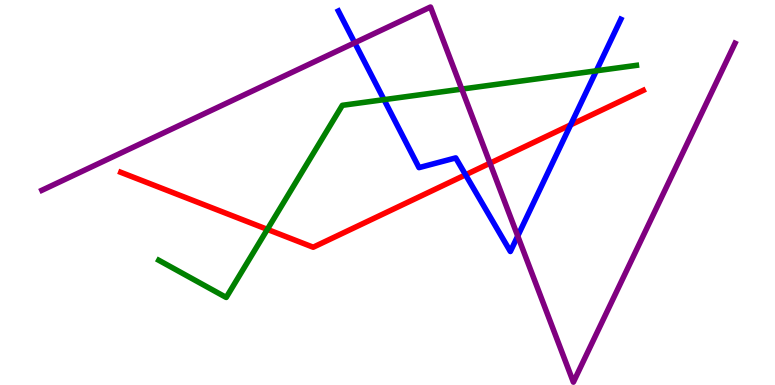[{'lines': ['blue', 'red'], 'intersections': [{'x': 6.01, 'y': 5.46}, {'x': 7.36, 'y': 6.76}]}, {'lines': ['green', 'red'], 'intersections': [{'x': 3.45, 'y': 4.04}]}, {'lines': ['purple', 'red'], 'intersections': [{'x': 6.32, 'y': 5.76}]}, {'lines': ['blue', 'green'], 'intersections': [{'x': 4.95, 'y': 7.41}, {'x': 7.69, 'y': 8.16}]}, {'lines': ['blue', 'purple'], 'intersections': [{'x': 4.58, 'y': 8.89}, {'x': 6.68, 'y': 3.87}]}, {'lines': ['green', 'purple'], 'intersections': [{'x': 5.96, 'y': 7.69}]}]